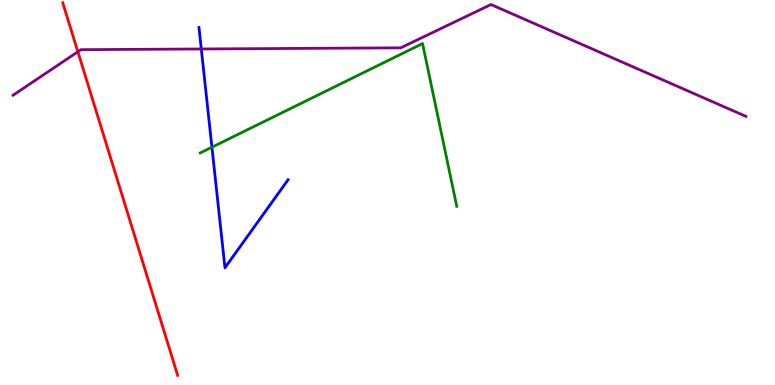[{'lines': ['blue', 'red'], 'intersections': []}, {'lines': ['green', 'red'], 'intersections': []}, {'lines': ['purple', 'red'], 'intersections': [{'x': 1.0, 'y': 8.66}]}, {'lines': ['blue', 'green'], 'intersections': [{'x': 2.73, 'y': 6.18}]}, {'lines': ['blue', 'purple'], 'intersections': [{'x': 2.6, 'y': 8.73}]}, {'lines': ['green', 'purple'], 'intersections': []}]